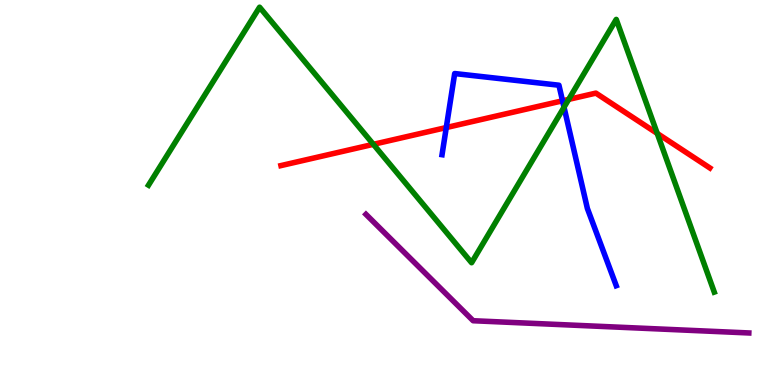[{'lines': ['blue', 'red'], 'intersections': [{'x': 5.76, 'y': 6.69}, {'x': 7.26, 'y': 7.38}]}, {'lines': ['green', 'red'], 'intersections': [{'x': 4.82, 'y': 6.25}, {'x': 7.34, 'y': 7.42}, {'x': 8.48, 'y': 6.53}]}, {'lines': ['purple', 'red'], 'intersections': []}, {'lines': ['blue', 'green'], 'intersections': [{'x': 7.28, 'y': 7.21}]}, {'lines': ['blue', 'purple'], 'intersections': []}, {'lines': ['green', 'purple'], 'intersections': []}]